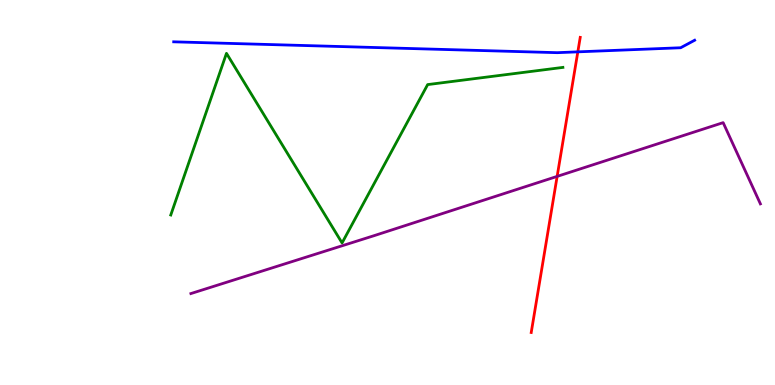[{'lines': ['blue', 'red'], 'intersections': [{'x': 7.46, 'y': 8.65}]}, {'lines': ['green', 'red'], 'intersections': []}, {'lines': ['purple', 'red'], 'intersections': [{'x': 7.19, 'y': 5.42}]}, {'lines': ['blue', 'green'], 'intersections': []}, {'lines': ['blue', 'purple'], 'intersections': []}, {'lines': ['green', 'purple'], 'intersections': []}]